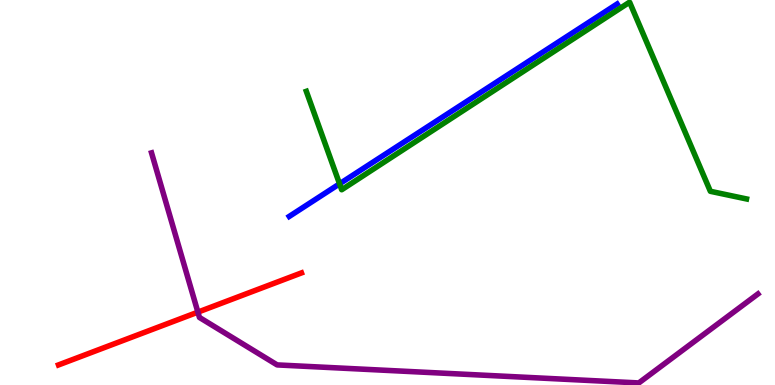[{'lines': ['blue', 'red'], 'intersections': []}, {'lines': ['green', 'red'], 'intersections': []}, {'lines': ['purple', 'red'], 'intersections': [{'x': 2.55, 'y': 1.89}]}, {'lines': ['blue', 'green'], 'intersections': [{'x': 4.38, 'y': 5.23}]}, {'lines': ['blue', 'purple'], 'intersections': []}, {'lines': ['green', 'purple'], 'intersections': []}]